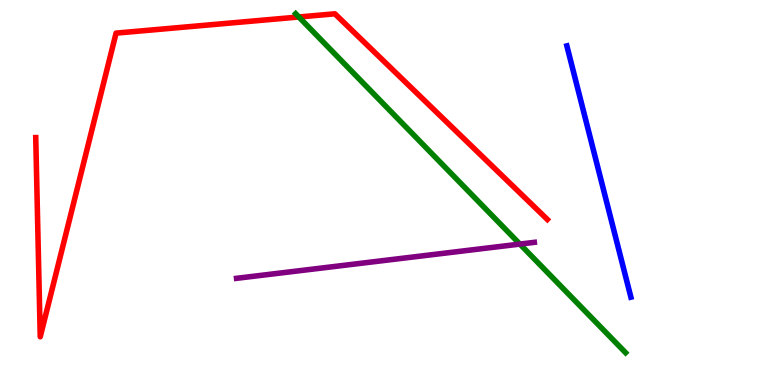[{'lines': ['blue', 'red'], 'intersections': []}, {'lines': ['green', 'red'], 'intersections': [{'x': 3.86, 'y': 9.56}]}, {'lines': ['purple', 'red'], 'intersections': []}, {'lines': ['blue', 'green'], 'intersections': []}, {'lines': ['blue', 'purple'], 'intersections': []}, {'lines': ['green', 'purple'], 'intersections': [{'x': 6.71, 'y': 3.66}]}]